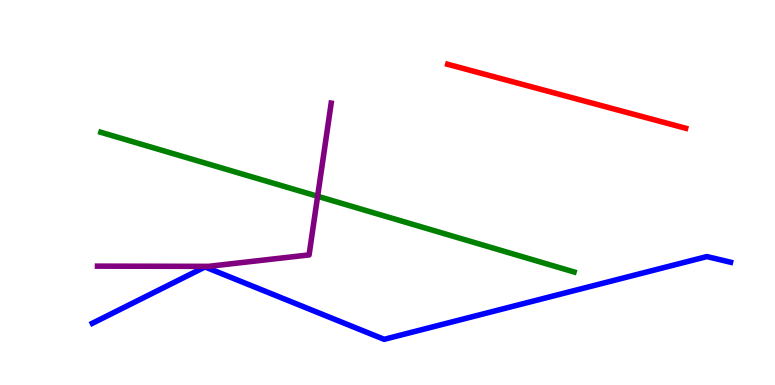[{'lines': ['blue', 'red'], 'intersections': []}, {'lines': ['green', 'red'], 'intersections': []}, {'lines': ['purple', 'red'], 'intersections': []}, {'lines': ['blue', 'green'], 'intersections': []}, {'lines': ['blue', 'purple'], 'intersections': []}, {'lines': ['green', 'purple'], 'intersections': [{'x': 4.1, 'y': 4.9}]}]